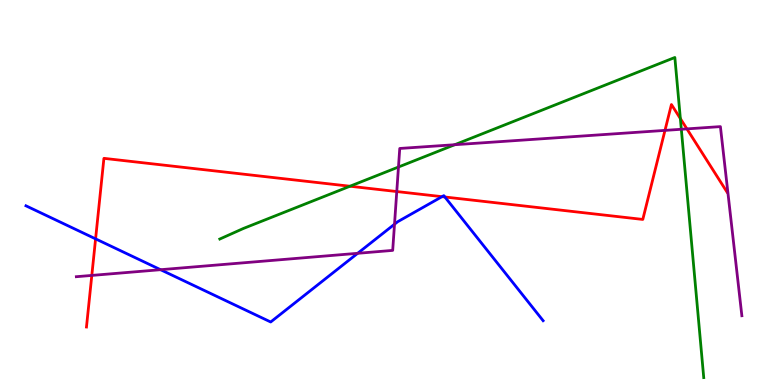[{'lines': ['blue', 'red'], 'intersections': [{'x': 1.23, 'y': 3.8}, {'x': 5.7, 'y': 4.89}, {'x': 5.74, 'y': 4.88}]}, {'lines': ['green', 'red'], 'intersections': [{'x': 4.52, 'y': 5.16}, {'x': 8.78, 'y': 6.92}]}, {'lines': ['purple', 'red'], 'intersections': [{'x': 1.18, 'y': 2.85}, {'x': 5.12, 'y': 5.02}, {'x': 8.58, 'y': 6.61}, {'x': 8.86, 'y': 6.65}]}, {'lines': ['blue', 'green'], 'intersections': []}, {'lines': ['blue', 'purple'], 'intersections': [{'x': 2.07, 'y': 2.99}, {'x': 4.62, 'y': 3.42}, {'x': 5.09, 'y': 4.18}]}, {'lines': ['green', 'purple'], 'intersections': [{'x': 5.14, 'y': 5.66}, {'x': 5.87, 'y': 6.24}, {'x': 8.79, 'y': 6.64}]}]